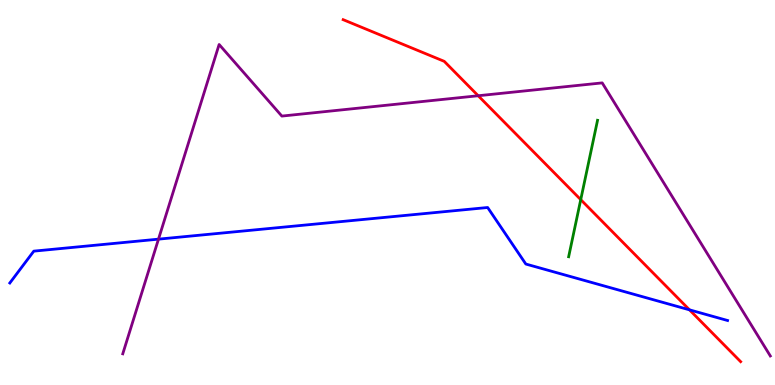[{'lines': ['blue', 'red'], 'intersections': [{'x': 8.9, 'y': 1.95}]}, {'lines': ['green', 'red'], 'intersections': [{'x': 7.49, 'y': 4.81}]}, {'lines': ['purple', 'red'], 'intersections': [{'x': 6.17, 'y': 7.51}]}, {'lines': ['blue', 'green'], 'intersections': []}, {'lines': ['blue', 'purple'], 'intersections': [{'x': 2.05, 'y': 3.79}]}, {'lines': ['green', 'purple'], 'intersections': []}]